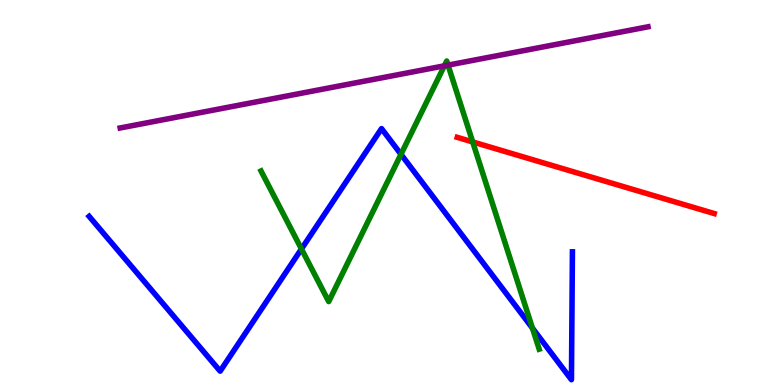[{'lines': ['blue', 'red'], 'intersections': []}, {'lines': ['green', 'red'], 'intersections': [{'x': 6.1, 'y': 6.31}]}, {'lines': ['purple', 'red'], 'intersections': []}, {'lines': ['blue', 'green'], 'intersections': [{'x': 3.89, 'y': 3.53}, {'x': 5.17, 'y': 5.99}, {'x': 6.87, 'y': 1.48}]}, {'lines': ['blue', 'purple'], 'intersections': []}, {'lines': ['green', 'purple'], 'intersections': [{'x': 5.73, 'y': 8.29}, {'x': 5.78, 'y': 8.31}]}]